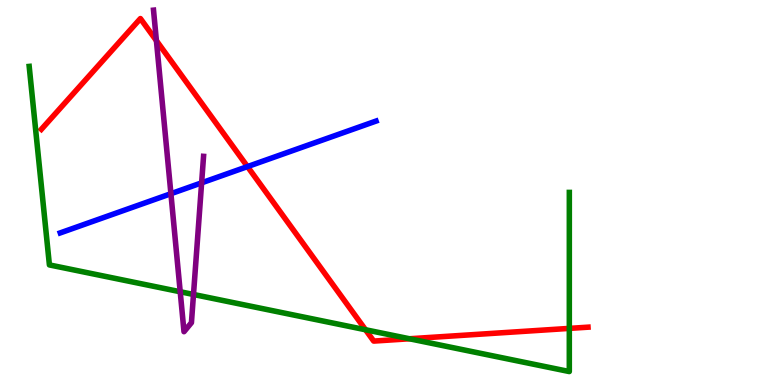[{'lines': ['blue', 'red'], 'intersections': [{'x': 3.19, 'y': 5.67}]}, {'lines': ['green', 'red'], 'intersections': [{'x': 4.72, 'y': 1.44}, {'x': 5.28, 'y': 1.2}, {'x': 7.35, 'y': 1.47}]}, {'lines': ['purple', 'red'], 'intersections': [{'x': 2.02, 'y': 8.94}]}, {'lines': ['blue', 'green'], 'intersections': []}, {'lines': ['blue', 'purple'], 'intersections': [{'x': 2.21, 'y': 4.97}, {'x': 2.6, 'y': 5.25}]}, {'lines': ['green', 'purple'], 'intersections': [{'x': 2.33, 'y': 2.42}, {'x': 2.5, 'y': 2.35}]}]